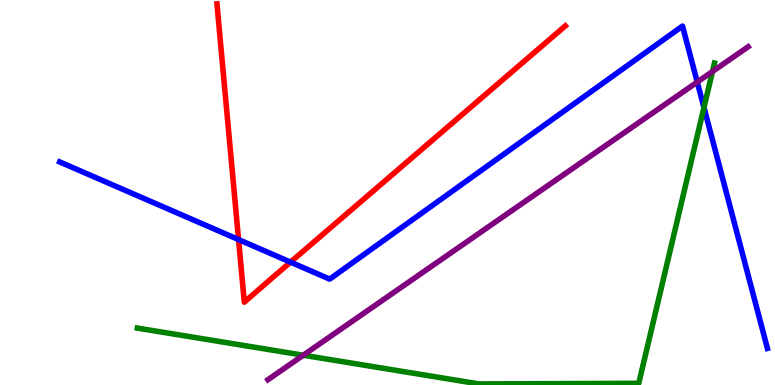[{'lines': ['blue', 'red'], 'intersections': [{'x': 3.08, 'y': 3.78}, {'x': 3.75, 'y': 3.19}]}, {'lines': ['green', 'red'], 'intersections': []}, {'lines': ['purple', 'red'], 'intersections': []}, {'lines': ['blue', 'green'], 'intersections': [{'x': 9.08, 'y': 7.21}]}, {'lines': ['blue', 'purple'], 'intersections': [{'x': 9.0, 'y': 7.87}]}, {'lines': ['green', 'purple'], 'intersections': [{'x': 3.91, 'y': 0.774}, {'x': 9.19, 'y': 8.14}]}]